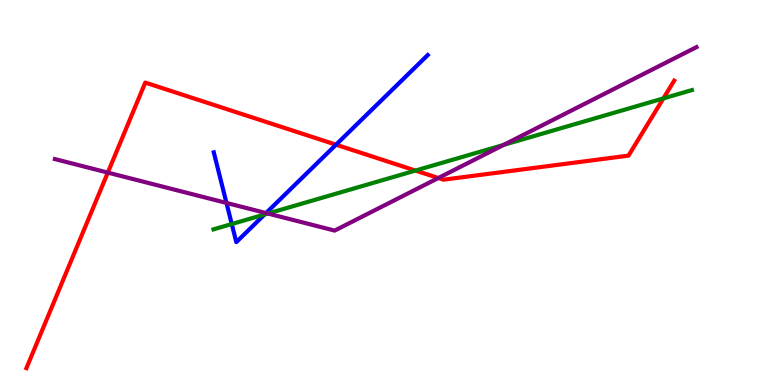[{'lines': ['blue', 'red'], 'intersections': [{'x': 4.34, 'y': 6.24}]}, {'lines': ['green', 'red'], 'intersections': [{'x': 5.36, 'y': 5.57}, {'x': 8.56, 'y': 7.44}]}, {'lines': ['purple', 'red'], 'intersections': [{'x': 1.39, 'y': 5.52}, {'x': 5.66, 'y': 5.38}]}, {'lines': ['blue', 'green'], 'intersections': [{'x': 2.99, 'y': 4.18}, {'x': 3.41, 'y': 4.43}]}, {'lines': ['blue', 'purple'], 'intersections': [{'x': 2.92, 'y': 4.73}, {'x': 3.43, 'y': 4.47}]}, {'lines': ['green', 'purple'], 'intersections': [{'x': 3.46, 'y': 4.45}, {'x': 6.5, 'y': 6.24}]}]